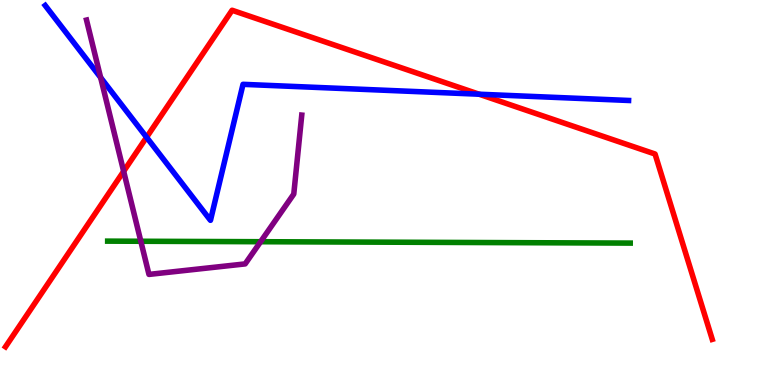[{'lines': ['blue', 'red'], 'intersections': [{'x': 1.89, 'y': 6.43}, {'x': 6.18, 'y': 7.55}]}, {'lines': ['green', 'red'], 'intersections': []}, {'lines': ['purple', 'red'], 'intersections': [{'x': 1.6, 'y': 5.55}]}, {'lines': ['blue', 'green'], 'intersections': []}, {'lines': ['blue', 'purple'], 'intersections': [{'x': 1.3, 'y': 7.99}]}, {'lines': ['green', 'purple'], 'intersections': [{'x': 1.82, 'y': 3.73}, {'x': 3.36, 'y': 3.72}]}]